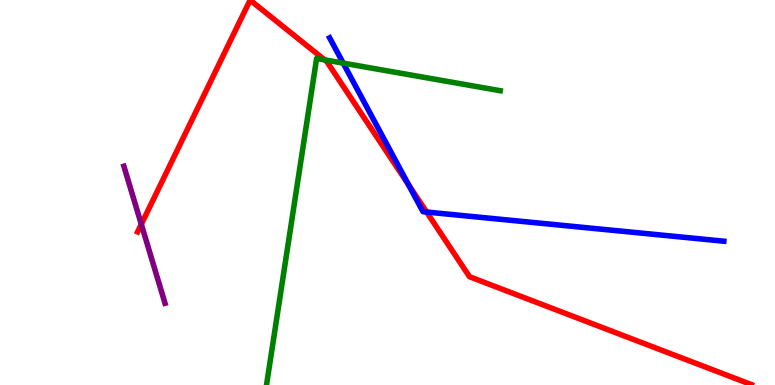[{'lines': ['blue', 'red'], 'intersections': [{'x': 5.27, 'y': 5.2}, {'x': 5.5, 'y': 4.49}]}, {'lines': ['green', 'red'], 'intersections': [{'x': 4.19, 'y': 8.44}]}, {'lines': ['purple', 'red'], 'intersections': [{'x': 1.82, 'y': 4.17}]}, {'lines': ['blue', 'green'], 'intersections': [{'x': 4.43, 'y': 8.36}]}, {'lines': ['blue', 'purple'], 'intersections': []}, {'lines': ['green', 'purple'], 'intersections': []}]